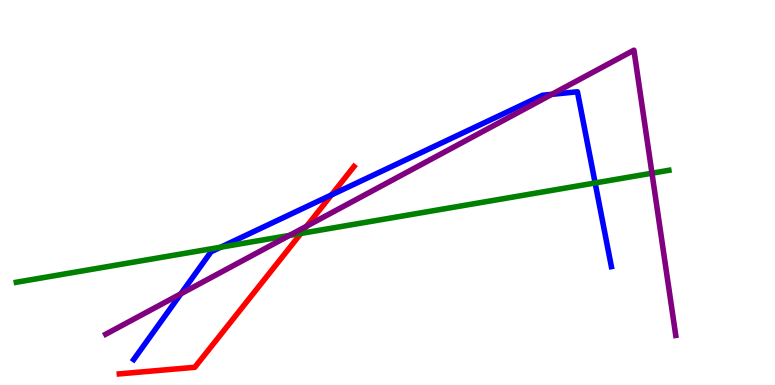[{'lines': ['blue', 'red'], 'intersections': [{'x': 4.28, 'y': 4.94}]}, {'lines': ['green', 'red'], 'intersections': [{'x': 3.88, 'y': 3.94}]}, {'lines': ['purple', 'red'], 'intersections': [{'x': 3.96, 'y': 4.13}]}, {'lines': ['blue', 'green'], 'intersections': [{'x': 2.85, 'y': 3.58}, {'x': 7.68, 'y': 5.25}]}, {'lines': ['blue', 'purple'], 'intersections': [{'x': 2.33, 'y': 2.37}, {'x': 7.12, 'y': 7.55}]}, {'lines': ['green', 'purple'], 'intersections': [{'x': 3.74, 'y': 3.89}, {'x': 8.41, 'y': 5.5}]}]